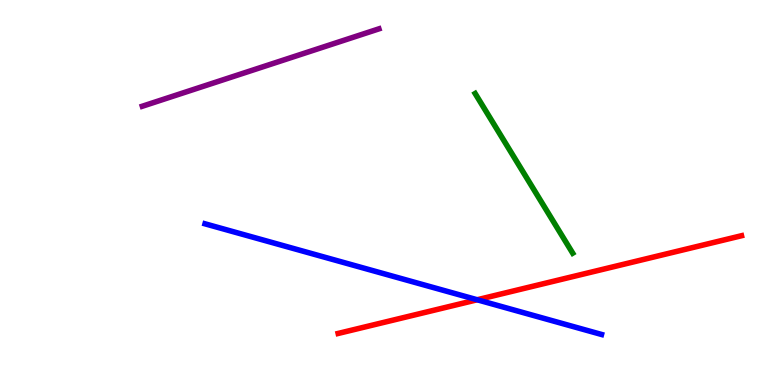[{'lines': ['blue', 'red'], 'intersections': [{'x': 6.16, 'y': 2.21}]}, {'lines': ['green', 'red'], 'intersections': []}, {'lines': ['purple', 'red'], 'intersections': []}, {'lines': ['blue', 'green'], 'intersections': []}, {'lines': ['blue', 'purple'], 'intersections': []}, {'lines': ['green', 'purple'], 'intersections': []}]